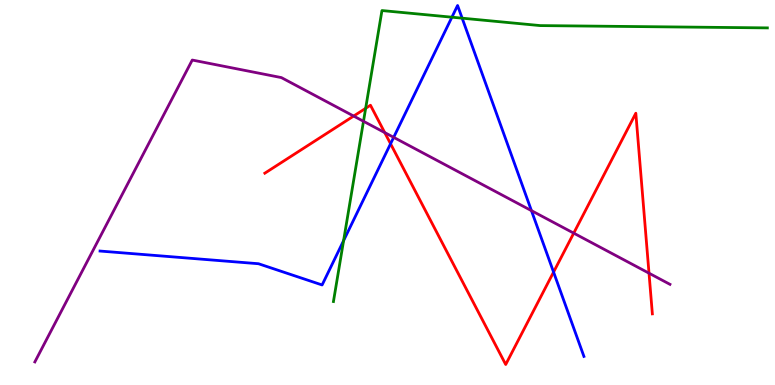[{'lines': ['blue', 'red'], 'intersections': [{'x': 5.04, 'y': 6.27}, {'x': 7.14, 'y': 2.93}]}, {'lines': ['green', 'red'], 'intersections': [{'x': 4.72, 'y': 7.19}]}, {'lines': ['purple', 'red'], 'intersections': [{'x': 4.56, 'y': 6.99}, {'x': 4.96, 'y': 6.56}, {'x': 7.4, 'y': 3.94}, {'x': 8.37, 'y': 2.9}]}, {'lines': ['blue', 'green'], 'intersections': [{'x': 4.43, 'y': 3.75}, {'x': 5.83, 'y': 9.55}, {'x': 5.96, 'y': 9.53}]}, {'lines': ['blue', 'purple'], 'intersections': [{'x': 5.08, 'y': 6.43}, {'x': 6.86, 'y': 4.53}]}, {'lines': ['green', 'purple'], 'intersections': [{'x': 4.69, 'y': 6.85}]}]